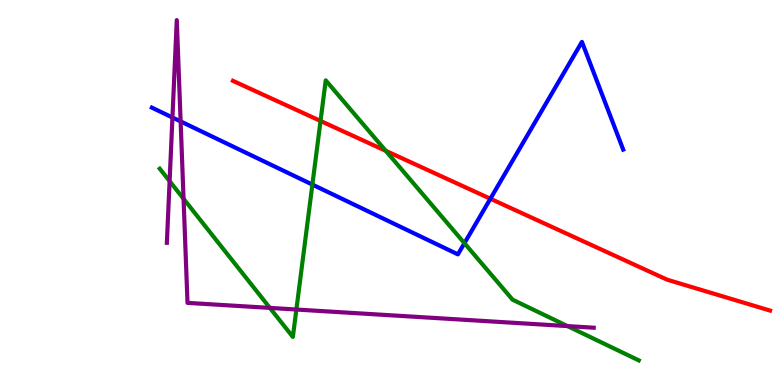[{'lines': ['blue', 'red'], 'intersections': [{'x': 6.33, 'y': 4.84}]}, {'lines': ['green', 'red'], 'intersections': [{'x': 4.14, 'y': 6.86}, {'x': 4.98, 'y': 6.08}]}, {'lines': ['purple', 'red'], 'intersections': []}, {'lines': ['blue', 'green'], 'intersections': [{'x': 4.03, 'y': 5.21}, {'x': 5.99, 'y': 3.68}]}, {'lines': ['blue', 'purple'], 'intersections': [{'x': 2.23, 'y': 6.95}, {'x': 2.33, 'y': 6.85}]}, {'lines': ['green', 'purple'], 'intersections': [{'x': 2.19, 'y': 5.29}, {'x': 2.37, 'y': 4.84}, {'x': 3.48, 'y': 2.0}, {'x': 3.82, 'y': 1.96}, {'x': 7.32, 'y': 1.53}]}]